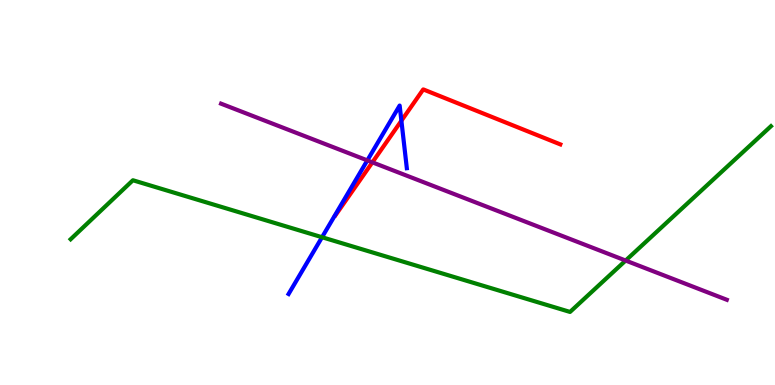[{'lines': ['blue', 'red'], 'intersections': [{'x': 5.18, 'y': 6.86}]}, {'lines': ['green', 'red'], 'intersections': []}, {'lines': ['purple', 'red'], 'intersections': [{'x': 4.8, 'y': 5.78}]}, {'lines': ['blue', 'green'], 'intersections': [{'x': 4.16, 'y': 3.84}]}, {'lines': ['blue', 'purple'], 'intersections': [{'x': 4.74, 'y': 5.83}]}, {'lines': ['green', 'purple'], 'intersections': [{'x': 8.07, 'y': 3.23}]}]